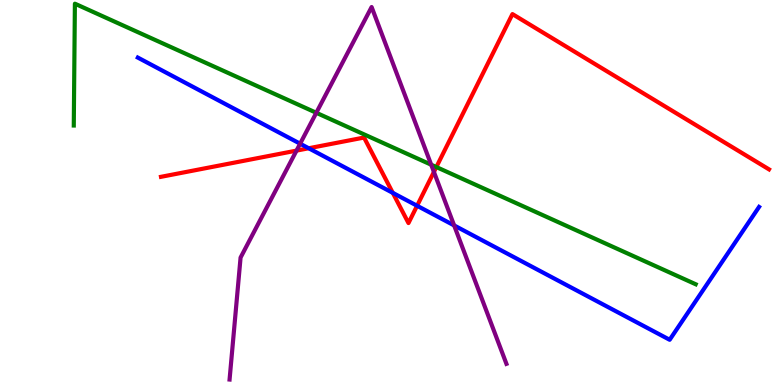[{'lines': ['blue', 'red'], 'intersections': [{'x': 3.98, 'y': 6.15}, {'x': 5.07, 'y': 4.99}, {'x': 5.38, 'y': 4.66}]}, {'lines': ['green', 'red'], 'intersections': [{'x': 5.63, 'y': 5.66}]}, {'lines': ['purple', 'red'], 'intersections': [{'x': 3.83, 'y': 6.09}, {'x': 5.6, 'y': 5.53}]}, {'lines': ['blue', 'green'], 'intersections': []}, {'lines': ['blue', 'purple'], 'intersections': [{'x': 3.87, 'y': 6.27}, {'x': 5.86, 'y': 4.15}]}, {'lines': ['green', 'purple'], 'intersections': [{'x': 4.08, 'y': 7.07}, {'x': 5.56, 'y': 5.72}]}]